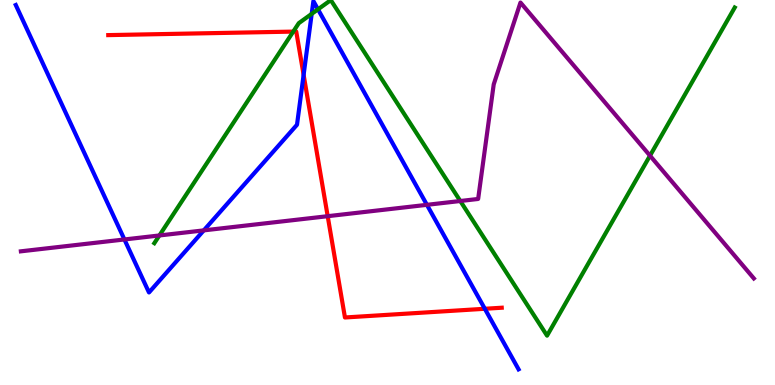[{'lines': ['blue', 'red'], 'intersections': [{'x': 3.92, 'y': 8.06}, {'x': 6.26, 'y': 1.98}]}, {'lines': ['green', 'red'], 'intersections': [{'x': 3.78, 'y': 9.18}]}, {'lines': ['purple', 'red'], 'intersections': [{'x': 4.23, 'y': 4.38}]}, {'lines': ['blue', 'green'], 'intersections': [{'x': 4.02, 'y': 9.64}, {'x': 4.1, 'y': 9.76}]}, {'lines': ['blue', 'purple'], 'intersections': [{'x': 1.61, 'y': 3.78}, {'x': 2.63, 'y': 4.02}, {'x': 5.51, 'y': 4.68}]}, {'lines': ['green', 'purple'], 'intersections': [{'x': 2.06, 'y': 3.88}, {'x': 5.94, 'y': 4.78}, {'x': 8.39, 'y': 5.96}]}]